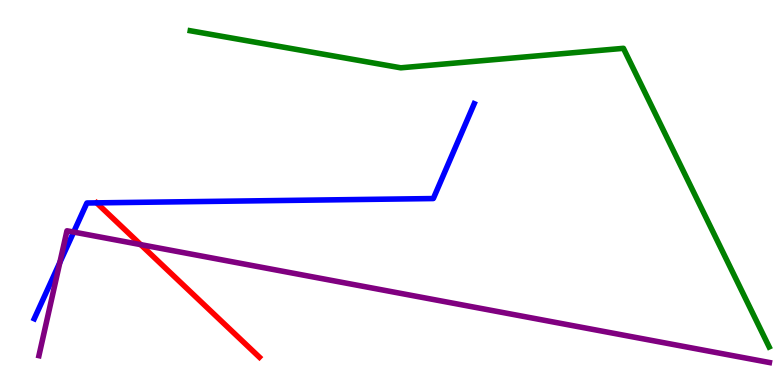[{'lines': ['blue', 'red'], 'intersections': []}, {'lines': ['green', 'red'], 'intersections': []}, {'lines': ['purple', 'red'], 'intersections': [{'x': 1.82, 'y': 3.65}]}, {'lines': ['blue', 'green'], 'intersections': []}, {'lines': ['blue', 'purple'], 'intersections': [{'x': 0.772, 'y': 3.18}, {'x': 0.951, 'y': 3.97}]}, {'lines': ['green', 'purple'], 'intersections': []}]